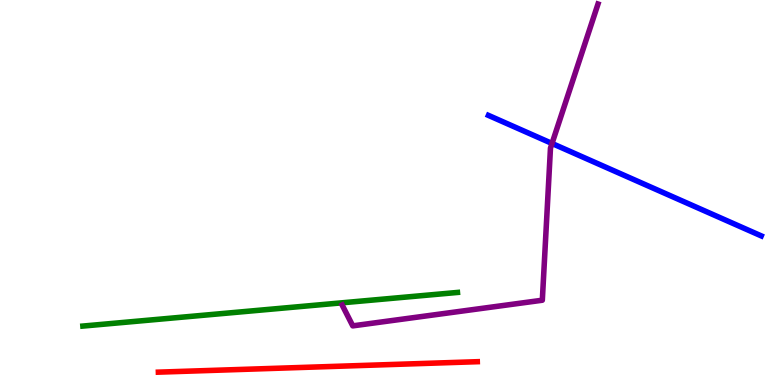[{'lines': ['blue', 'red'], 'intersections': []}, {'lines': ['green', 'red'], 'intersections': []}, {'lines': ['purple', 'red'], 'intersections': []}, {'lines': ['blue', 'green'], 'intersections': []}, {'lines': ['blue', 'purple'], 'intersections': [{'x': 7.12, 'y': 6.27}]}, {'lines': ['green', 'purple'], 'intersections': []}]